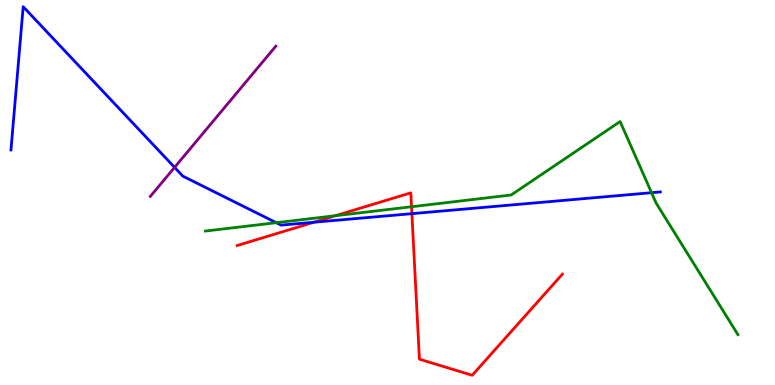[{'lines': ['blue', 'red'], 'intersections': [{'x': 4.05, 'y': 4.23}, {'x': 5.31, 'y': 4.45}]}, {'lines': ['green', 'red'], 'intersections': [{'x': 4.33, 'y': 4.4}, {'x': 5.31, 'y': 4.63}]}, {'lines': ['purple', 'red'], 'intersections': []}, {'lines': ['blue', 'green'], 'intersections': [{'x': 3.56, 'y': 4.22}, {'x': 8.41, 'y': 4.99}]}, {'lines': ['blue', 'purple'], 'intersections': [{'x': 2.25, 'y': 5.65}]}, {'lines': ['green', 'purple'], 'intersections': []}]